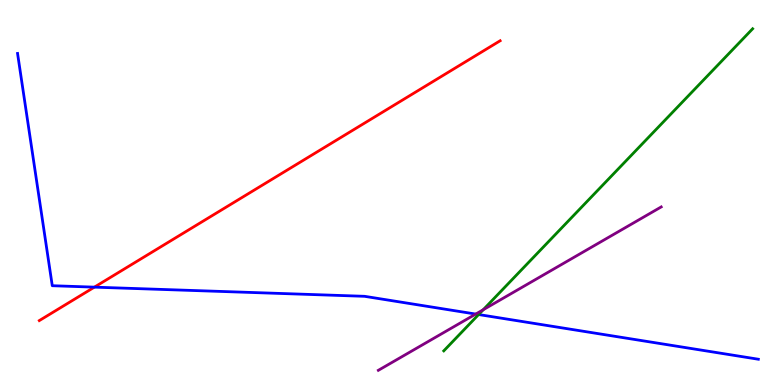[{'lines': ['blue', 'red'], 'intersections': [{'x': 1.22, 'y': 2.54}]}, {'lines': ['green', 'red'], 'intersections': []}, {'lines': ['purple', 'red'], 'intersections': []}, {'lines': ['blue', 'green'], 'intersections': [{'x': 6.18, 'y': 1.83}]}, {'lines': ['blue', 'purple'], 'intersections': [{'x': 6.14, 'y': 1.84}]}, {'lines': ['green', 'purple'], 'intersections': [{'x': 6.23, 'y': 1.95}]}]